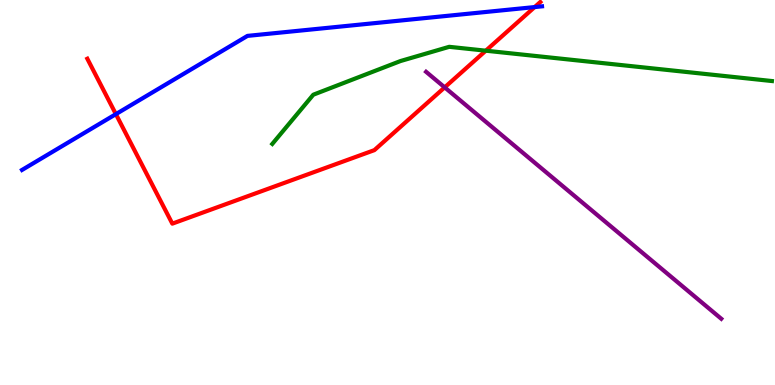[{'lines': ['blue', 'red'], 'intersections': [{'x': 1.5, 'y': 7.04}, {'x': 6.9, 'y': 9.82}]}, {'lines': ['green', 'red'], 'intersections': [{'x': 6.27, 'y': 8.68}]}, {'lines': ['purple', 'red'], 'intersections': [{'x': 5.74, 'y': 7.73}]}, {'lines': ['blue', 'green'], 'intersections': []}, {'lines': ['blue', 'purple'], 'intersections': []}, {'lines': ['green', 'purple'], 'intersections': []}]